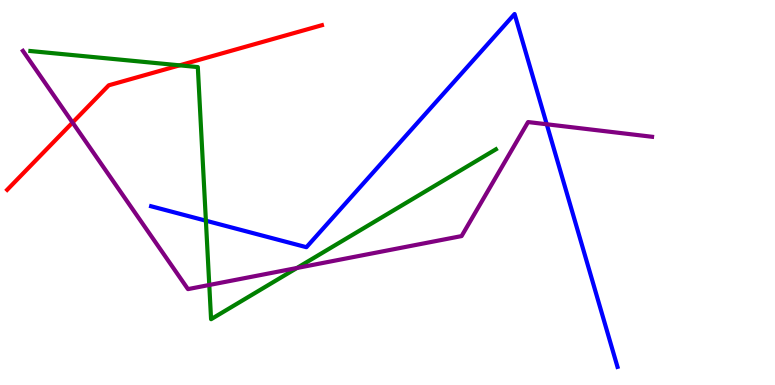[{'lines': ['blue', 'red'], 'intersections': []}, {'lines': ['green', 'red'], 'intersections': [{'x': 2.32, 'y': 8.3}]}, {'lines': ['purple', 'red'], 'intersections': [{'x': 0.936, 'y': 6.82}]}, {'lines': ['blue', 'green'], 'intersections': [{'x': 2.66, 'y': 4.27}]}, {'lines': ['blue', 'purple'], 'intersections': [{'x': 7.05, 'y': 6.77}]}, {'lines': ['green', 'purple'], 'intersections': [{'x': 2.7, 'y': 2.6}, {'x': 3.83, 'y': 3.04}]}]